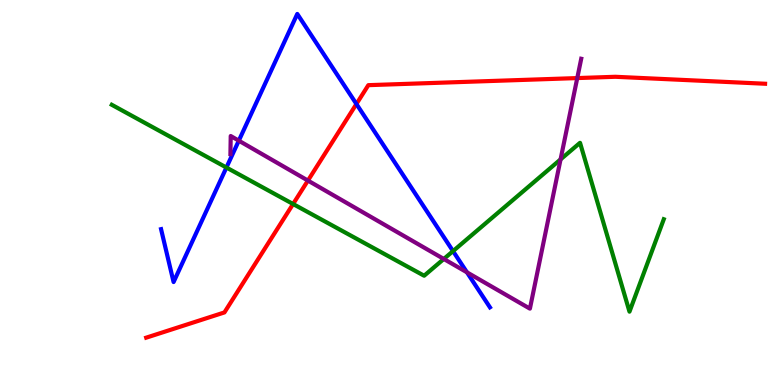[{'lines': ['blue', 'red'], 'intersections': [{'x': 4.6, 'y': 7.3}]}, {'lines': ['green', 'red'], 'intersections': [{'x': 3.78, 'y': 4.7}]}, {'lines': ['purple', 'red'], 'intersections': [{'x': 3.97, 'y': 5.31}, {'x': 7.45, 'y': 7.97}]}, {'lines': ['blue', 'green'], 'intersections': [{'x': 2.92, 'y': 5.65}, {'x': 5.85, 'y': 3.48}]}, {'lines': ['blue', 'purple'], 'intersections': [{'x': 3.08, 'y': 6.35}, {'x': 6.03, 'y': 2.93}]}, {'lines': ['green', 'purple'], 'intersections': [{'x': 5.73, 'y': 3.27}, {'x': 7.23, 'y': 5.86}]}]